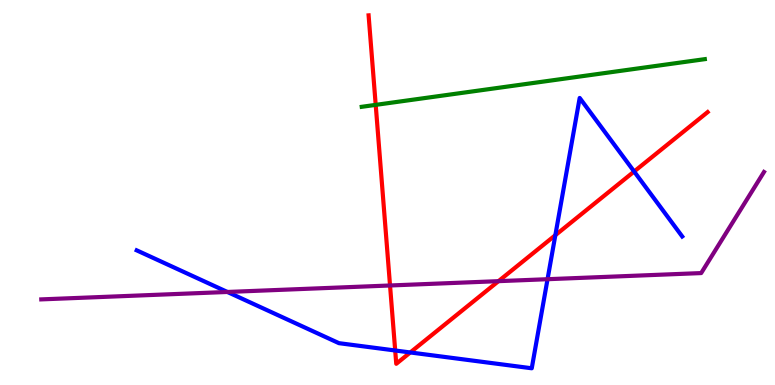[{'lines': ['blue', 'red'], 'intersections': [{'x': 5.1, 'y': 0.896}, {'x': 5.29, 'y': 0.845}, {'x': 7.17, 'y': 3.89}, {'x': 8.18, 'y': 5.54}]}, {'lines': ['green', 'red'], 'intersections': [{'x': 4.85, 'y': 7.28}]}, {'lines': ['purple', 'red'], 'intersections': [{'x': 5.03, 'y': 2.58}, {'x': 6.43, 'y': 2.7}]}, {'lines': ['blue', 'green'], 'intersections': []}, {'lines': ['blue', 'purple'], 'intersections': [{'x': 2.93, 'y': 2.42}, {'x': 7.07, 'y': 2.75}]}, {'lines': ['green', 'purple'], 'intersections': []}]